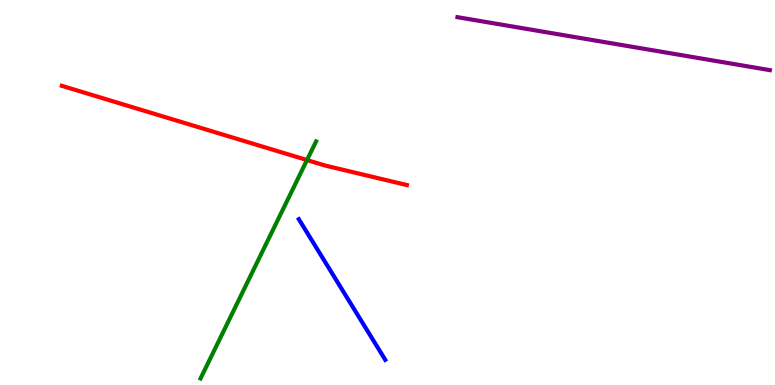[{'lines': ['blue', 'red'], 'intersections': []}, {'lines': ['green', 'red'], 'intersections': [{'x': 3.96, 'y': 5.84}]}, {'lines': ['purple', 'red'], 'intersections': []}, {'lines': ['blue', 'green'], 'intersections': []}, {'lines': ['blue', 'purple'], 'intersections': []}, {'lines': ['green', 'purple'], 'intersections': []}]